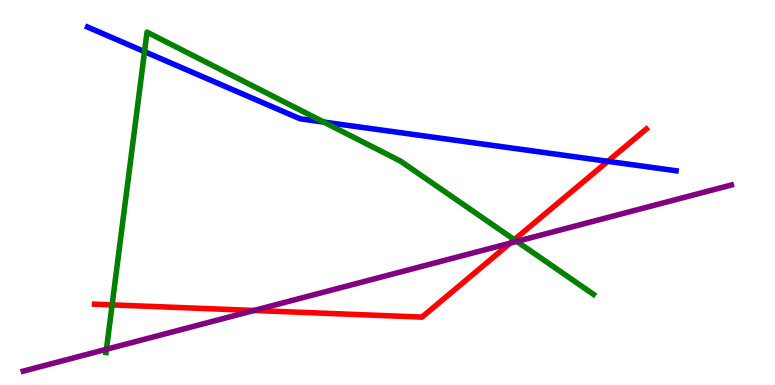[{'lines': ['blue', 'red'], 'intersections': [{'x': 7.84, 'y': 5.81}]}, {'lines': ['green', 'red'], 'intersections': [{'x': 1.45, 'y': 2.08}, {'x': 6.64, 'y': 3.77}]}, {'lines': ['purple', 'red'], 'intersections': [{'x': 3.28, 'y': 1.94}, {'x': 6.58, 'y': 3.68}]}, {'lines': ['blue', 'green'], 'intersections': [{'x': 1.86, 'y': 8.66}, {'x': 4.18, 'y': 6.83}]}, {'lines': ['blue', 'purple'], 'intersections': []}, {'lines': ['green', 'purple'], 'intersections': [{'x': 1.37, 'y': 0.928}, {'x': 6.67, 'y': 3.73}]}]